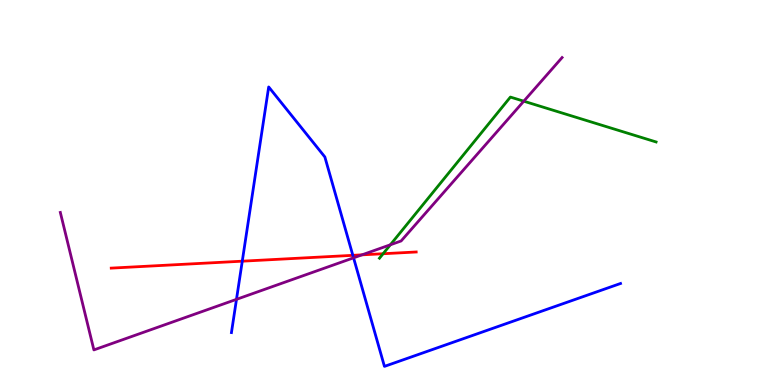[{'lines': ['blue', 'red'], 'intersections': [{'x': 3.13, 'y': 3.22}, {'x': 4.55, 'y': 3.37}]}, {'lines': ['green', 'red'], 'intersections': [{'x': 4.94, 'y': 3.41}]}, {'lines': ['purple', 'red'], 'intersections': [{'x': 4.67, 'y': 3.38}]}, {'lines': ['blue', 'green'], 'intersections': []}, {'lines': ['blue', 'purple'], 'intersections': [{'x': 3.05, 'y': 2.22}, {'x': 4.56, 'y': 3.3}]}, {'lines': ['green', 'purple'], 'intersections': [{'x': 5.04, 'y': 3.64}, {'x': 6.76, 'y': 7.37}]}]